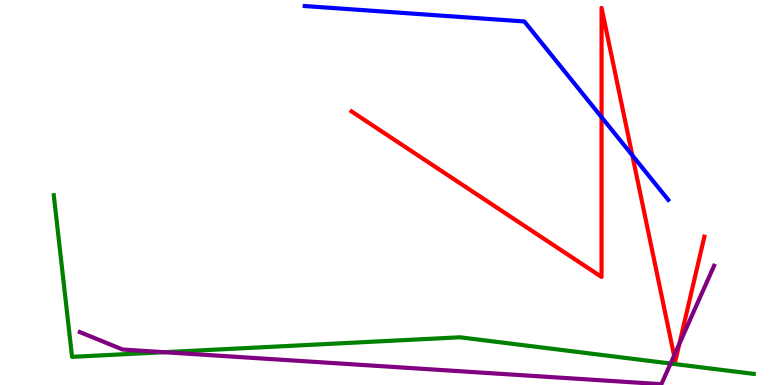[{'lines': ['blue', 'red'], 'intersections': [{'x': 7.76, 'y': 6.96}, {'x': 8.16, 'y': 5.97}]}, {'lines': ['green', 'red'], 'intersections': []}, {'lines': ['purple', 'red'], 'intersections': [{'x': 8.7, 'y': 0.763}, {'x': 8.77, 'y': 1.07}]}, {'lines': ['blue', 'green'], 'intersections': []}, {'lines': ['blue', 'purple'], 'intersections': []}, {'lines': ['green', 'purple'], 'intersections': [{'x': 2.12, 'y': 0.852}, {'x': 8.65, 'y': 0.558}]}]